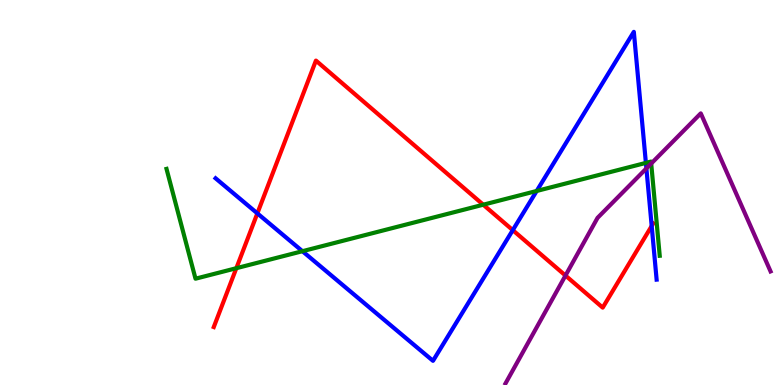[{'lines': ['blue', 'red'], 'intersections': [{'x': 3.32, 'y': 4.46}, {'x': 6.62, 'y': 4.02}, {'x': 8.41, 'y': 4.13}]}, {'lines': ['green', 'red'], 'intersections': [{'x': 3.05, 'y': 3.03}, {'x': 6.24, 'y': 4.68}]}, {'lines': ['purple', 'red'], 'intersections': [{'x': 7.3, 'y': 2.84}]}, {'lines': ['blue', 'green'], 'intersections': [{'x': 3.9, 'y': 3.48}, {'x': 6.93, 'y': 5.04}, {'x': 8.33, 'y': 5.77}]}, {'lines': ['blue', 'purple'], 'intersections': [{'x': 8.34, 'y': 5.63}]}, {'lines': ['green', 'purple'], 'intersections': [{'x': 8.4, 'y': 5.75}]}]